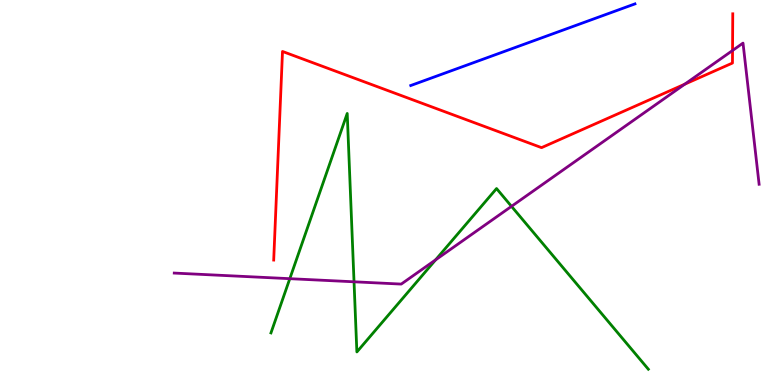[{'lines': ['blue', 'red'], 'intersections': []}, {'lines': ['green', 'red'], 'intersections': []}, {'lines': ['purple', 'red'], 'intersections': [{'x': 8.84, 'y': 7.81}, {'x': 9.45, 'y': 8.69}]}, {'lines': ['blue', 'green'], 'intersections': []}, {'lines': ['blue', 'purple'], 'intersections': []}, {'lines': ['green', 'purple'], 'intersections': [{'x': 3.74, 'y': 2.76}, {'x': 4.57, 'y': 2.68}, {'x': 5.62, 'y': 3.25}, {'x': 6.6, 'y': 4.64}]}]